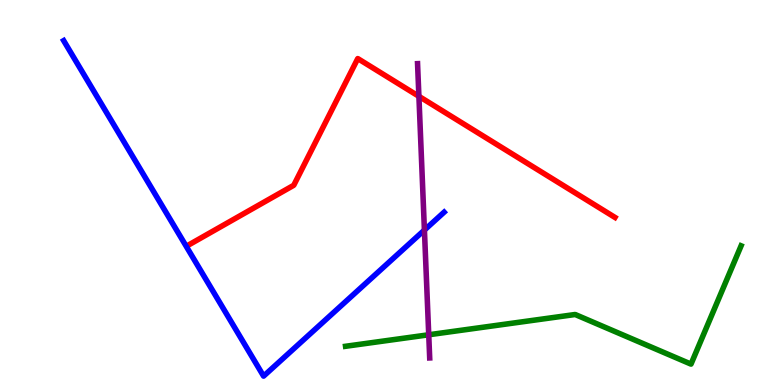[{'lines': ['blue', 'red'], 'intersections': []}, {'lines': ['green', 'red'], 'intersections': []}, {'lines': ['purple', 'red'], 'intersections': [{'x': 5.41, 'y': 7.5}]}, {'lines': ['blue', 'green'], 'intersections': []}, {'lines': ['blue', 'purple'], 'intersections': [{'x': 5.48, 'y': 4.02}]}, {'lines': ['green', 'purple'], 'intersections': [{'x': 5.53, 'y': 1.3}]}]